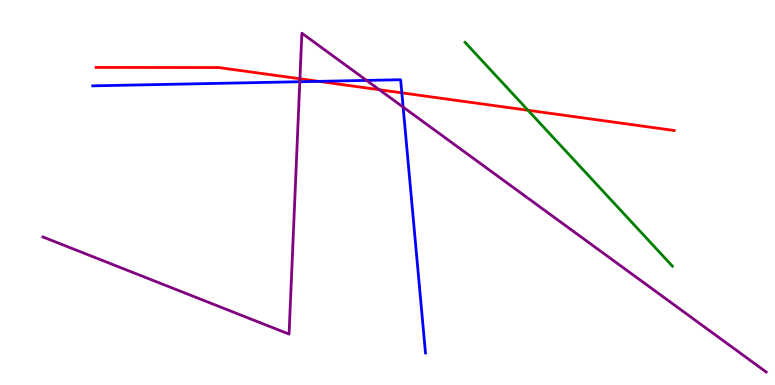[{'lines': ['blue', 'red'], 'intersections': [{'x': 4.11, 'y': 7.89}, {'x': 5.18, 'y': 7.59}]}, {'lines': ['green', 'red'], 'intersections': [{'x': 6.81, 'y': 7.14}]}, {'lines': ['purple', 'red'], 'intersections': [{'x': 3.87, 'y': 7.95}, {'x': 4.89, 'y': 7.67}]}, {'lines': ['blue', 'green'], 'intersections': []}, {'lines': ['blue', 'purple'], 'intersections': [{'x': 3.87, 'y': 7.88}, {'x': 4.73, 'y': 7.91}, {'x': 5.2, 'y': 7.22}]}, {'lines': ['green', 'purple'], 'intersections': []}]